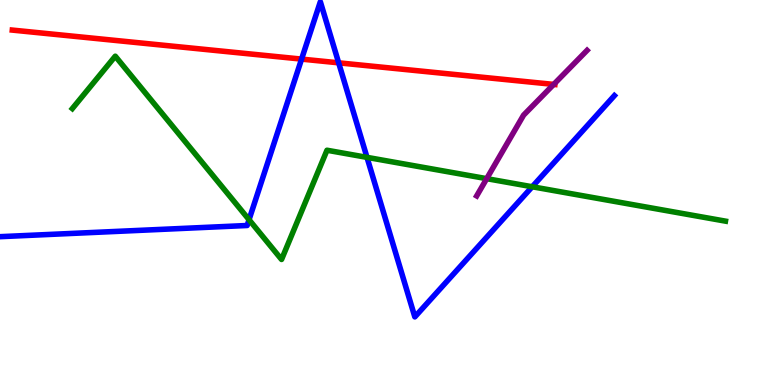[{'lines': ['blue', 'red'], 'intersections': [{'x': 3.89, 'y': 8.46}, {'x': 4.37, 'y': 8.37}]}, {'lines': ['green', 'red'], 'intersections': []}, {'lines': ['purple', 'red'], 'intersections': [{'x': 7.14, 'y': 7.81}]}, {'lines': ['blue', 'green'], 'intersections': [{'x': 3.21, 'y': 4.29}, {'x': 4.74, 'y': 5.91}, {'x': 6.87, 'y': 5.15}]}, {'lines': ['blue', 'purple'], 'intersections': []}, {'lines': ['green', 'purple'], 'intersections': [{'x': 6.28, 'y': 5.36}]}]